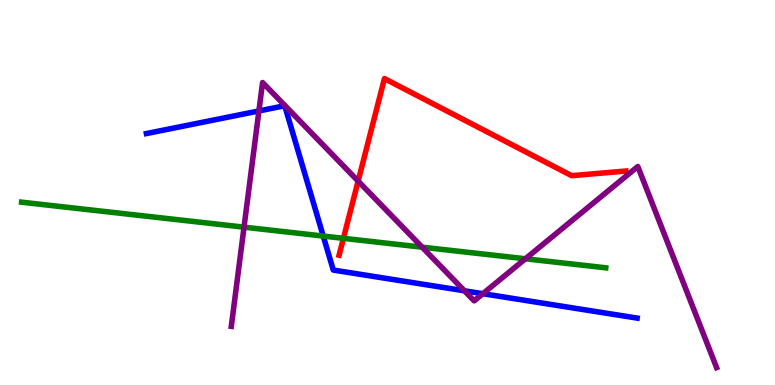[{'lines': ['blue', 'red'], 'intersections': []}, {'lines': ['green', 'red'], 'intersections': [{'x': 4.43, 'y': 3.81}]}, {'lines': ['purple', 'red'], 'intersections': [{'x': 4.62, 'y': 5.3}]}, {'lines': ['blue', 'green'], 'intersections': [{'x': 4.17, 'y': 3.87}]}, {'lines': ['blue', 'purple'], 'intersections': [{'x': 3.34, 'y': 7.12}, {'x': 5.99, 'y': 2.45}, {'x': 6.23, 'y': 2.37}]}, {'lines': ['green', 'purple'], 'intersections': [{'x': 3.15, 'y': 4.1}, {'x': 5.45, 'y': 3.58}, {'x': 6.78, 'y': 3.28}]}]